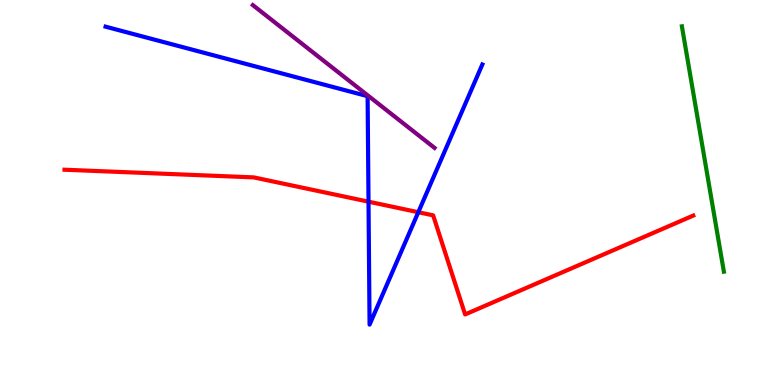[{'lines': ['blue', 'red'], 'intersections': [{'x': 4.76, 'y': 4.76}, {'x': 5.4, 'y': 4.49}]}, {'lines': ['green', 'red'], 'intersections': []}, {'lines': ['purple', 'red'], 'intersections': []}, {'lines': ['blue', 'green'], 'intersections': []}, {'lines': ['blue', 'purple'], 'intersections': []}, {'lines': ['green', 'purple'], 'intersections': []}]